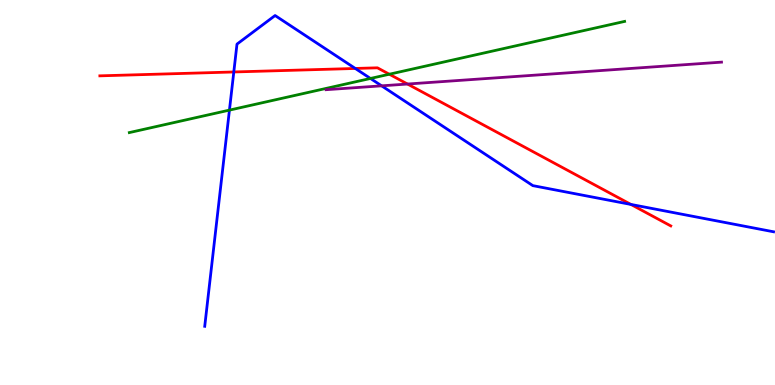[{'lines': ['blue', 'red'], 'intersections': [{'x': 3.02, 'y': 8.13}, {'x': 4.58, 'y': 8.22}, {'x': 8.14, 'y': 4.69}]}, {'lines': ['green', 'red'], 'intersections': [{'x': 5.02, 'y': 8.07}]}, {'lines': ['purple', 'red'], 'intersections': [{'x': 5.26, 'y': 7.82}]}, {'lines': ['blue', 'green'], 'intersections': [{'x': 2.96, 'y': 7.14}, {'x': 4.78, 'y': 7.96}]}, {'lines': ['blue', 'purple'], 'intersections': [{'x': 4.92, 'y': 7.77}]}, {'lines': ['green', 'purple'], 'intersections': []}]